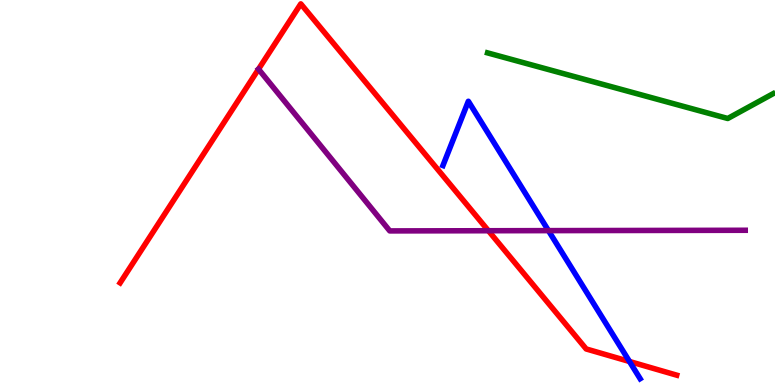[{'lines': ['blue', 'red'], 'intersections': [{'x': 8.12, 'y': 0.611}]}, {'lines': ['green', 'red'], 'intersections': []}, {'lines': ['purple', 'red'], 'intersections': [{'x': 3.34, 'y': 8.2}, {'x': 6.3, 'y': 4.01}]}, {'lines': ['blue', 'green'], 'intersections': []}, {'lines': ['blue', 'purple'], 'intersections': [{'x': 7.08, 'y': 4.01}]}, {'lines': ['green', 'purple'], 'intersections': []}]